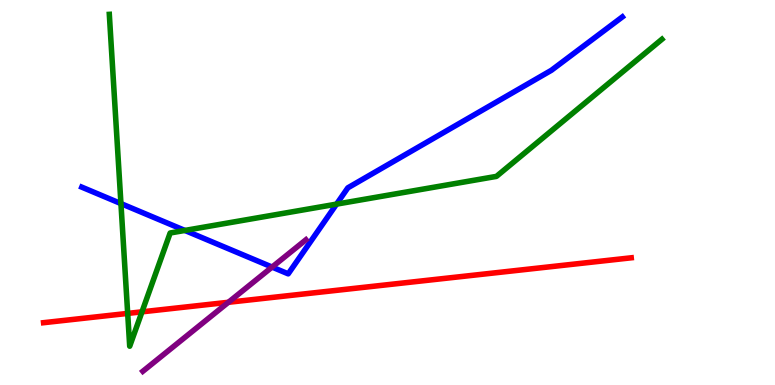[{'lines': ['blue', 'red'], 'intersections': []}, {'lines': ['green', 'red'], 'intersections': [{'x': 1.65, 'y': 1.86}, {'x': 1.83, 'y': 1.9}]}, {'lines': ['purple', 'red'], 'intersections': [{'x': 2.95, 'y': 2.15}]}, {'lines': ['blue', 'green'], 'intersections': [{'x': 1.56, 'y': 4.71}, {'x': 2.39, 'y': 4.01}, {'x': 4.34, 'y': 4.7}]}, {'lines': ['blue', 'purple'], 'intersections': [{'x': 3.51, 'y': 3.06}]}, {'lines': ['green', 'purple'], 'intersections': []}]